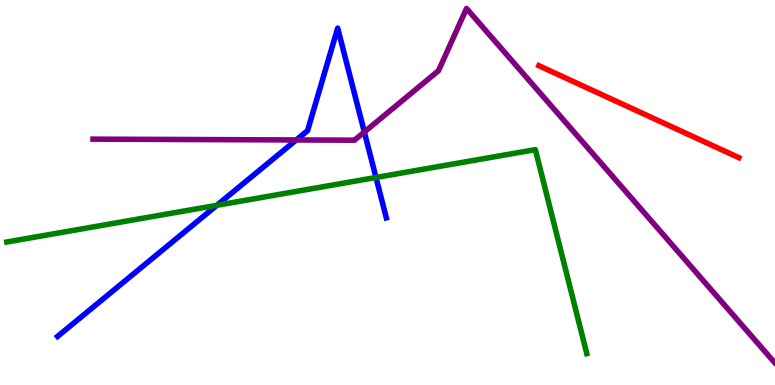[{'lines': ['blue', 'red'], 'intersections': []}, {'lines': ['green', 'red'], 'intersections': []}, {'lines': ['purple', 'red'], 'intersections': []}, {'lines': ['blue', 'green'], 'intersections': [{'x': 2.8, 'y': 4.67}, {'x': 4.85, 'y': 5.39}]}, {'lines': ['blue', 'purple'], 'intersections': [{'x': 3.82, 'y': 6.36}, {'x': 4.7, 'y': 6.57}]}, {'lines': ['green', 'purple'], 'intersections': []}]